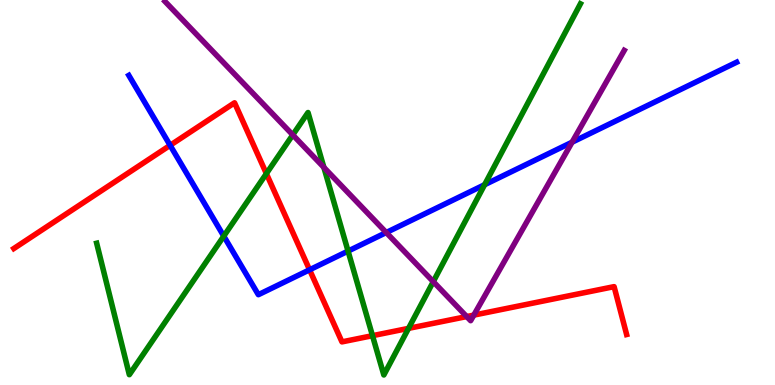[{'lines': ['blue', 'red'], 'intersections': [{'x': 2.2, 'y': 6.23}, {'x': 3.99, 'y': 2.99}]}, {'lines': ['green', 'red'], 'intersections': [{'x': 3.44, 'y': 5.49}, {'x': 4.81, 'y': 1.28}, {'x': 5.27, 'y': 1.47}]}, {'lines': ['purple', 'red'], 'intersections': [{'x': 6.02, 'y': 1.78}, {'x': 6.11, 'y': 1.82}]}, {'lines': ['blue', 'green'], 'intersections': [{'x': 2.89, 'y': 3.87}, {'x': 4.49, 'y': 3.48}, {'x': 6.25, 'y': 5.2}]}, {'lines': ['blue', 'purple'], 'intersections': [{'x': 4.98, 'y': 3.96}, {'x': 7.38, 'y': 6.31}]}, {'lines': ['green', 'purple'], 'intersections': [{'x': 3.78, 'y': 6.5}, {'x': 4.18, 'y': 5.65}, {'x': 5.59, 'y': 2.68}]}]